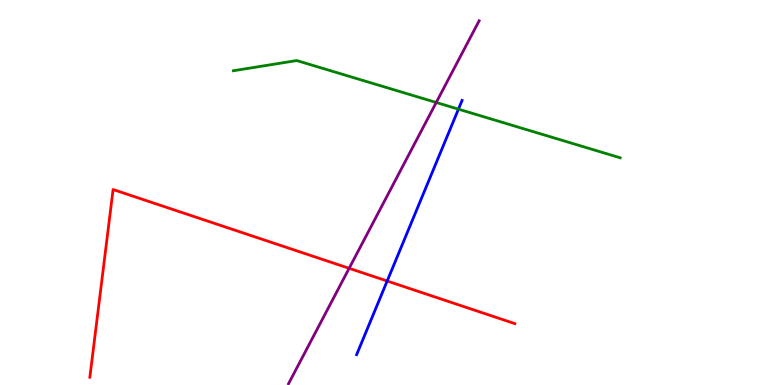[{'lines': ['blue', 'red'], 'intersections': [{'x': 5.0, 'y': 2.7}]}, {'lines': ['green', 'red'], 'intersections': []}, {'lines': ['purple', 'red'], 'intersections': [{'x': 4.51, 'y': 3.03}]}, {'lines': ['blue', 'green'], 'intersections': [{'x': 5.92, 'y': 7.16}]}, {'lines': ['blue', 'purple'], 'intersections': []}, {'lines': ['green', 'purple'], 'intersections': [{'x': 5.63, 'y': 7.34}]}]